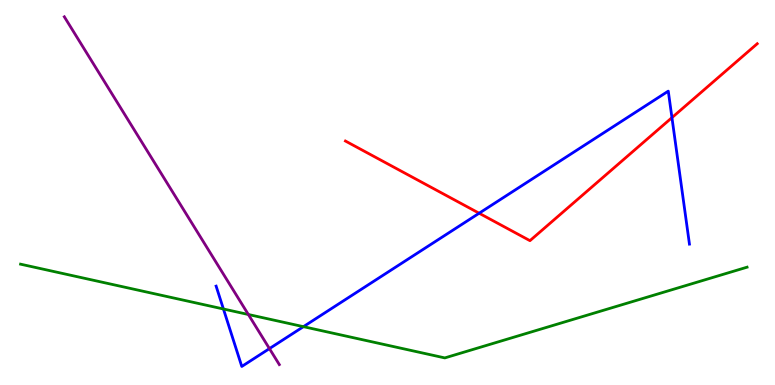[{'lines': ['blue', 'red'], 'intersections': [{'x': 6.18, 'y': 4.46}, {'x': 8.67, 'y': 6.94}]}, {'lines': ['green', 'red'], 'intersections': []}, {'lines': ['purple', 'red'], 'intersections': []}, {'lines': ['blue', 'green'], 'intersections': [{'x': 2.88, 'y': 1.97}, {'x': 3.92, 'y': 1.52}]}, {'lines': ['blue', 'purple'], 'intersections': [{'x': 3.48, 'y': 0.945}]}, {'lines': ['green', 'purple'], 'intersections': [{'x': 3.2, 'y': 1.83}]}]